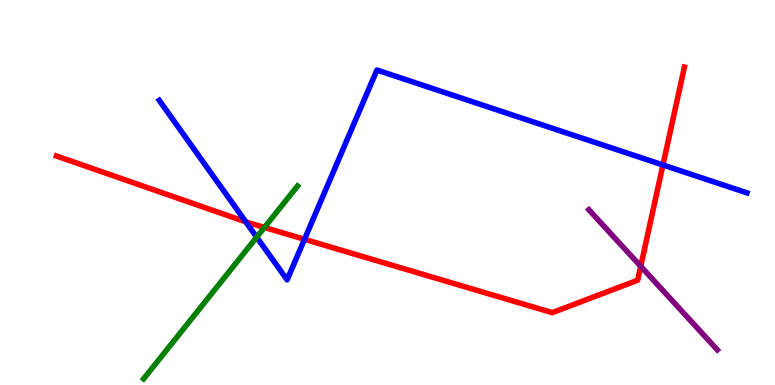[{'lines': ['blue', 'red'], 'intersections': [{'x': 3.17, 'y': 4.24}, {'x': 3.93, 'y': 3.78}, {'x': 8.55, 'y': 5.72}]}, {'lines': ['green', 'red'], 'intersections': [{'x': 3.41, 'y': 4.09}]}, {'lines': ['purple', 'red'], 'intersections': [{'x': 8.27, 'y': 3.08}]}, {'lines': ['blue', 'green'], 'intersections': [{'x': 3.31, 'y': 3.84}]}, {'lines': ['blue', 'purple'], 'intersections': []}, {'lines': ['green', 'purple'], 'intersections': []}]